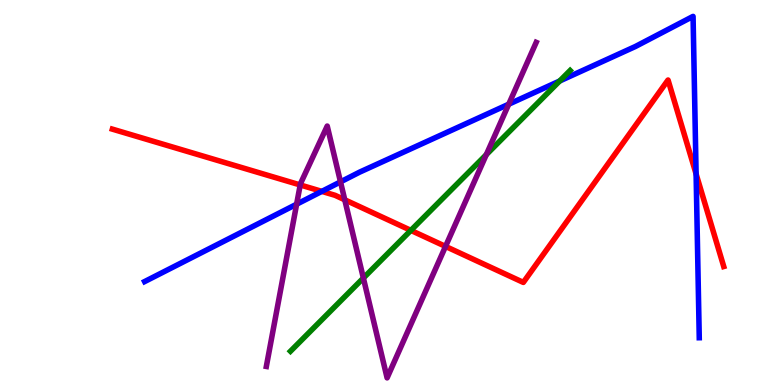[{'lines': ['blue', 'red'], 'intersections': [{'x': 4.15, 'y': 5.03}, {'x': 8.98, 'y': 5.48}]}, {'lines': ['green', 'red'], 'intersections': [{'x': 5.3, 'y': 4.02}]}, {'lines': ['purple', 'red'], 'intersections': [{'x': 3.87, 'y': 5.2}, {'x': 4.45, 'y': 4.81}, {'x': 5.75, 'y': 3.6}]}, {'lines': ['blue', 'green'], 'intersections': [{'x': 7.22, 'y': 7.9}]}, {'lines': ['blue', 'purple'], 'intersections': [{'x': 3.83, 'y': 4.7}, {'x': 4.39, 'y': 5.28}, {'x': 6.56, 'y': 7.29}]}, {'lines': ['green', 'purple'], 'intersections': [{'x': 4.69, 'y': 2.78}, {'x': 6.28, 'y': 5.98}]}]